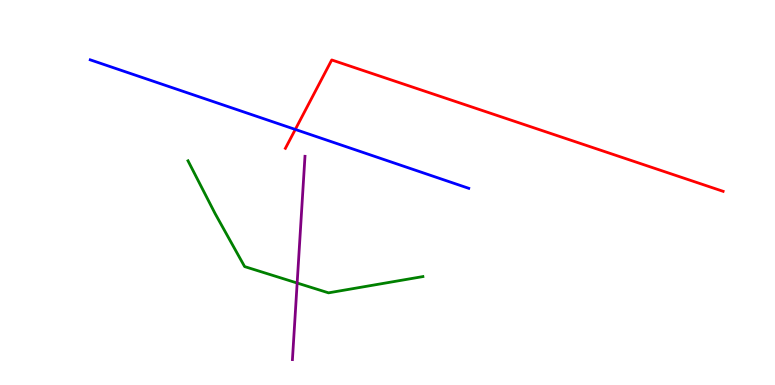[{'lines': ['blue', 'red'], 'intersections': [{'x': 3.81, 'y': 6.64}]}, {'lines': ['green', 'red'], 'intersections': []}, {'lines': ['purple', 'red'], 'intersections': []}, {'lines': ['blue', 'green'], 'intersections': []}, {'lines': ['blue', 'purple'], 'intersections': []}, {'lines': ['green', 'purple'], 'intersections': [{'x': 3.83, 'y': 2.65}]}]